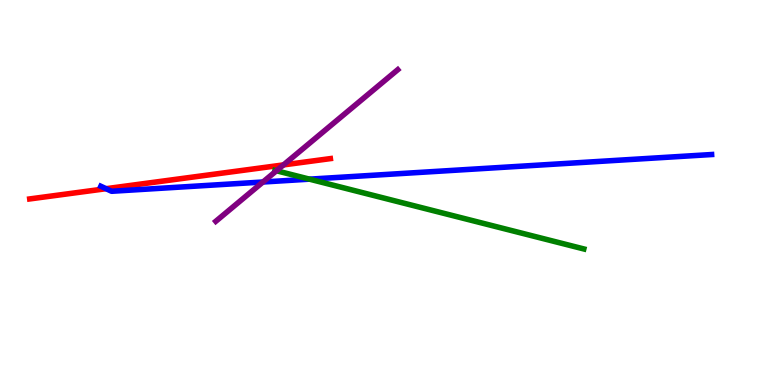[{'lines': ['blue', 'red'], 'intersections': [{'x': 1.37, 'y': 5.1}]}, {'lines': ['green', 'red'], 'intersections': []}, {'lines': ['purple', 'red'], 'intersections': [{'x': 3.66, 'y': 5.72}]}, {'lines': ['blue', 'green'], 'intersections': [{'x': 3.99, 'y': 5.35}]}, {'lines': ['blue', 'purple'], 'intersections': [{'x': 3.39, 'y': 5.27}]}, {'lines': ['green', 'purple'], 'intersections': [{'x': 3.57, 'y': 5.56}]}]